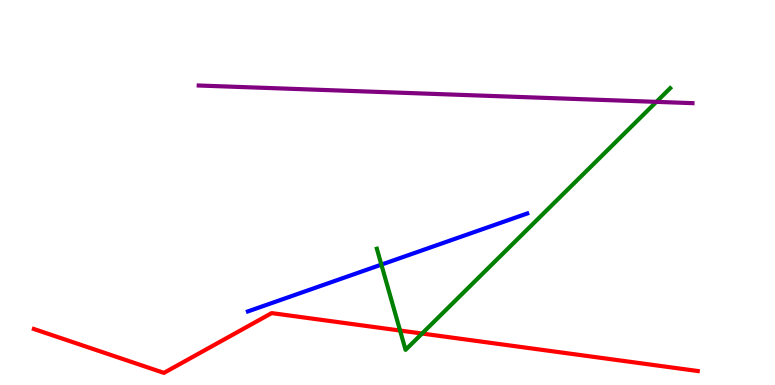[{'lines': ['blue', 'red'], 'intersections': []}, {'lines': ['green', 'red'], 'intersections': [{'x': 5.16, 'y': 1.41}, {'x': 5.45, 'y': 1.34}]}, {'lines': ['purple', 'red'], 'intersections': []}, {'lines': ['blue', 'green'], 'intersections': [{'x': 4.92, 'y': 3.13}]}, {'lines': ['blue', 'purple'], 'intersections': []}, {'lines': ['green', 'purple'], 'intersections': [{'x': 8.47, 'y': 7.35}]}]